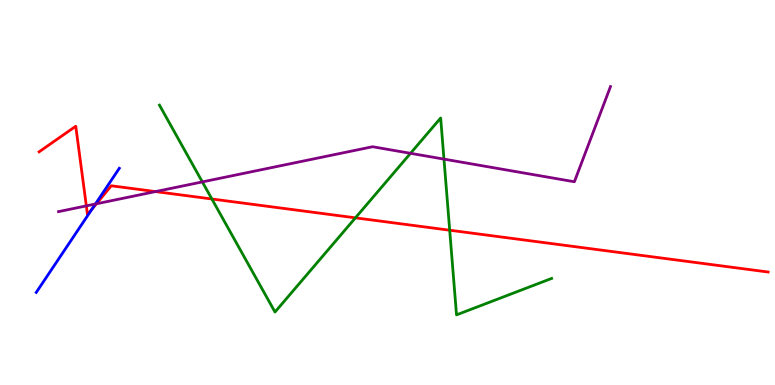[{'lines': ['blue', 'red'], 'intersections': [{'x': 1.19, 'y': 4.56}]}, {'lines': ['green', 'red'], 'intersections': [{'x': 2.73, 'y': 4.83}, {'x': 4.59, 'y': 4.34}, {'x': 5.8, 'y': 4.02}]}, {'lines': ['purple', 'red'], 'intersections': [{'x': 1.11, 'y': 4.65}, {'x': 1.24, 'y': 4.71}, {'x': 2.01, 'y': 5.02}]}, {'lines': ['blue', 'green'], 'intersections': []}, {'lines': ['blue', 'purple'], 'intersections': [{'x': 1.23, 'y': 4.7}]}, {'lines': ['green', 'purple'], 'intersections': [{'x': 2.61, 'y': 5.28}, {'x': 5.3, 'y': 6.02}, {'x': 5.73, 'y': 5.87}]}]